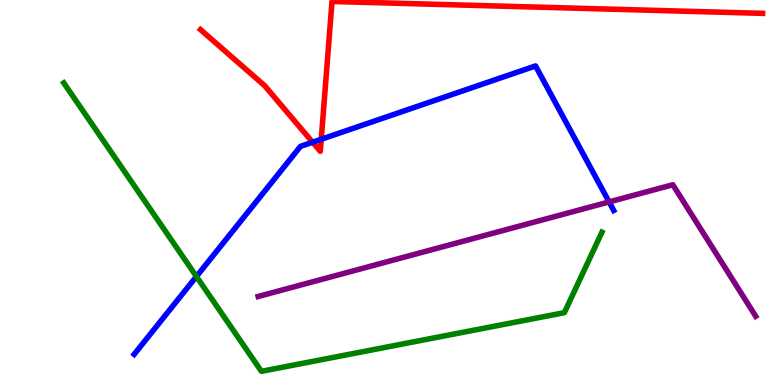[{'lines': ['blue', 'red'], 'intersections': [{'x': 4.03, 'y': 6.31}, {'x': 4.15, 'y': 6.38}]}, {'lines': ['green', 'red'], 'intersections': []}, {'lines': ['purple', 'red'], 'intersections': []}, {'lines': ['blue', 'green'], 'intersections': [{'x': 2.53, 'y': 2.82}]}, {'lines': ['blue', 'purple'], 'intersections': [{'x': 7.86, 'y': 4.76}]}, {'lines': ['green', 'purple'], 'intersections': []}]